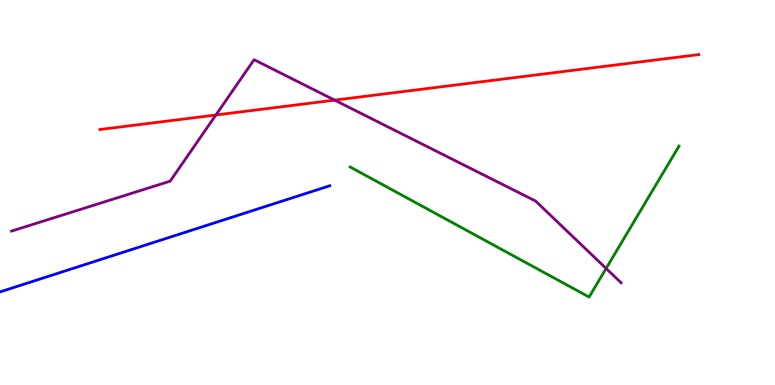[{'lines': ['blue', 'red'], 'intersections': []}, {'lines': ['green', 'red'], 'intersections': []}, {'lines': ['purple', 'red'], 'intersections': [{'x': 2.79, 'y': 7.01}, {'x': 4.32, 'y': 7.4}]}, {'lines': ['blue', 'green'], 'intersections': []}, {'lines': ['blue', 'purple'], 'intersections': []}, {'lines': ['green', 'purple'], 'intersections': [{'x': 7.82, 'y': 3.03}]}]